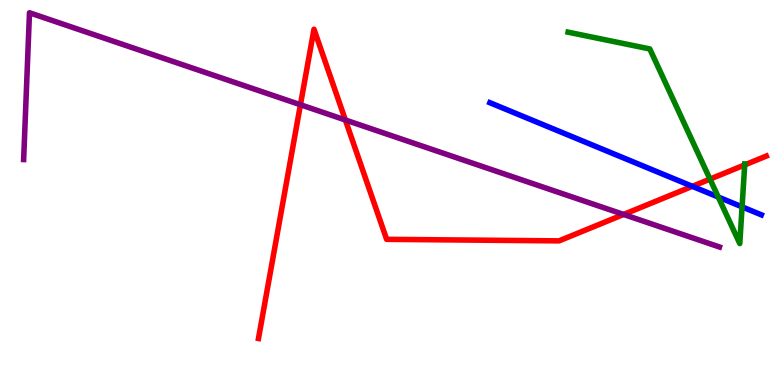[{'lines': ['blue', 'red'], 'intersections': [{'x': 8.93, 'y': 5.16}]}, {'lines': ['green', 'red'], 'intersections': [{'x': 9.16, 'y': 5.35}, {'x': 9.61, 'y': 5.72}]}, {'lines': ['purple', 'red'], 'intersections': [{'x': 3.88, 'y': 7.28}, {'x': 4.46, 'y': 6.88}, {'x': 8.05, 'y': 4.43}]}, {'lines': ['blue', 'green'], 'intersections': [{'x': 9.27, 'y': 4.88}, {'x': 9.58, 'y': 4.63}]}, {'lines': ['blue', 'purple'], 'intersections': []}, {'lines': ['green', 'purple'], 'intersections': []}]